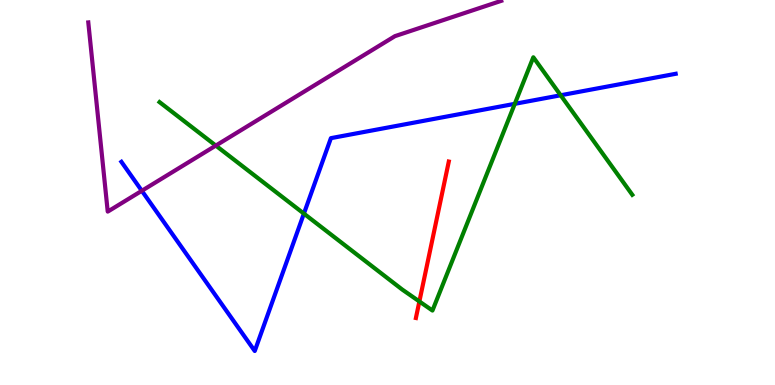[{'lines': ['blue', 'red'], 'intersections': []}, {'lines': ['green', 'red'], 'intersections': [{'x': 5.41, 'y': 2.17}]}, {'lines': ['purple', 'red'], 'intersections': []}, {'lines': ['blue', 'green'], 'intersections': [{'x': 3.92, 'y': 4.45}, {'x': 6.64, 'y': 7.3}, {'x': 7.23, 'y': 7.53}]}, {'lines': ['blue', 'purple'], 'intersections': [{'x': 1.83, 'y': 5.04}]}, {'lines': ['green', 'purple'], 'intersections': [{'x': 2.78, 'y': 6.22}]}]